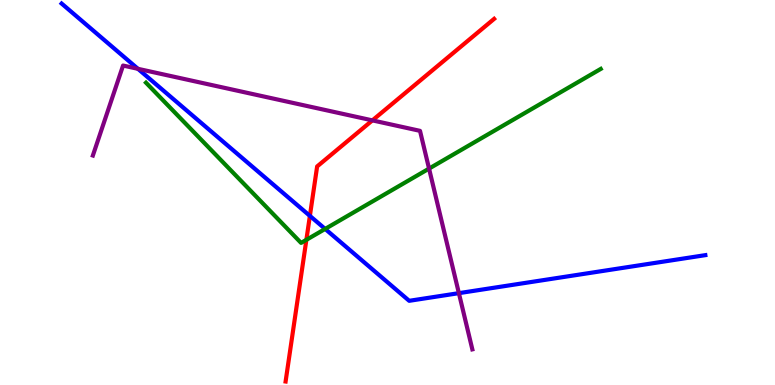[{'lines': ['blue', 'red'], 'intersections': [{'x': 4.0, 'y': 4.39}]}, {'lines': ['green', 'red'], 'intersections': [{'x': 3.95, 'y': 3.77}]}, {'lines': ['purple', 'red'], 'intersections': [{'x': 4.81, 'y': 6.87}]}, {'lines': ['blue', 'green'], 'intersections': [{'x': 4.2, 'y': 4.05}]}, {'lines': ['blue', 'purple'], 'intersections': [{'x': 1.78, 'y': 8.21}, {'x': 5.92, 'y': 2.39}]}, {'lines': ['green', 'purple'], 'intersections': [{'x': 5.54, 'y': 5.62}]}]